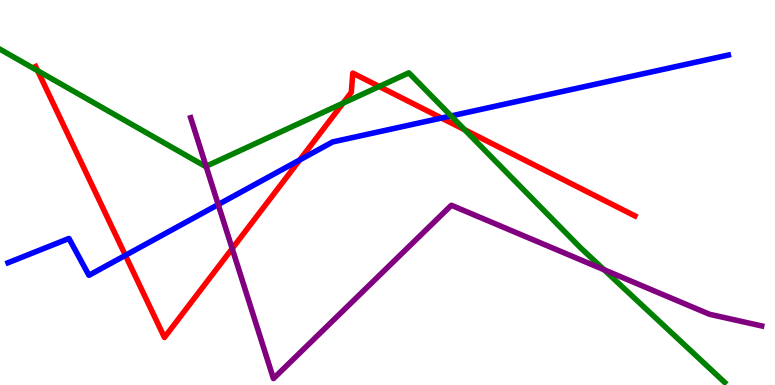[{'lines': ['blue', 'red'], 'intersections': [{'x': 1.62, 'y': 3.37}, {'x': 3.87, 'y': 5.85}, {'x': 5.7, 'y': 6.93}]}, {'lines': ['green', 'red'], 'intersections': [{'x': 0.486, 'y': 8.16}, {'x': 4.43, 'y': 7.32}, {'x': 4.89, 'y': 7.75}, {'x': 6.0, 'y': 6.63}]}, {'lines': ['purple', 'red'], 'intersections': [{'x': 3.0, 'y': 3.54}]}, {'lines': ['blue', 'green'], 'intersections': [{'x': 5.82, 'y': 6.99}]}, {'lines': ['blue', 'purple'], 'intersections': [{'x': 2.82, 'y': 4.69}]}, {'lines': ['green', 'purple'], 'intersections': [{'x': 2.66, 'y': 5.68}, {'x': 7.79, 'y': 2.99}]}]